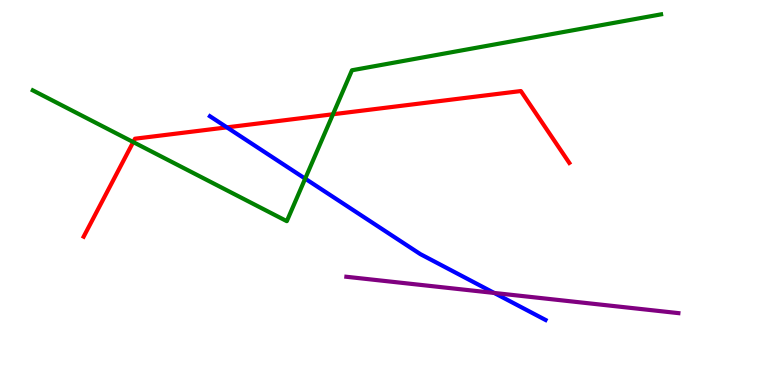[{'lines': ['blue', 'red'], 'intersections': [{'x': 2.93, 'y': 6.69}]}, {'lines': ['green', 'red'], 'intersections': [{'x': 1.72, 'y': 6.31}, {'x': 4.3, 'y': 7.03}]}, {'lines': ['purple', 'red'], 'intersections': []}, {'lines': ['blue', 'green'], 'intersections': [{'x': 3.94, 'y': 5.36}]}, {'lines': ['blue', 'purple'], 'intersections': [{'x': 6.38, 'y': 2.39}]}, {'lines': ['green', 'purple'], 'intersections': []}]